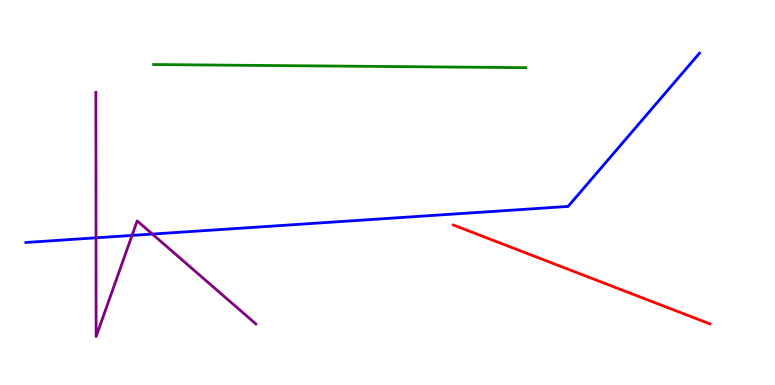[{'lines': ['blue', 'red'], 'intersections': []}, {'lines': ['green', 'red'], 'intersections': []}, {'lines': ['purple', 'red'], 'intersections': []}, {'lines': ['blue', 'green'], 'intersections': []}, {'lines': ['blue', 'purple'], 'intersections': [{'x': 1.24, 'y': 3.82}, {'x': 1.7, 'y': 3.89}, {'x': 1.97, 'y': 3.92}]}, {'lines': ['green', 'purple'], 'intersections': []}]